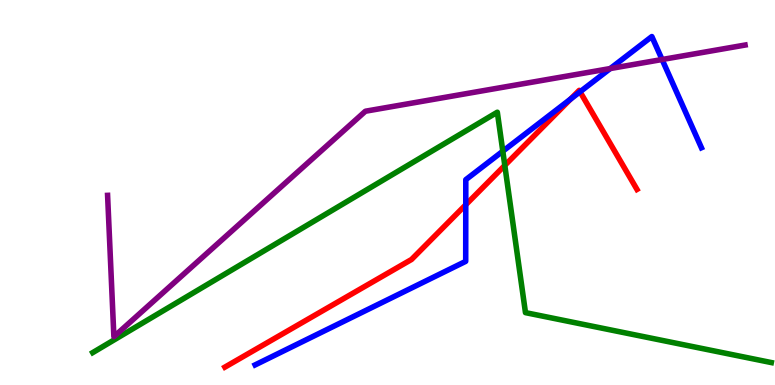[{'lines': ['blue', 'red'], 'intersections': [{'x': 6.01, 'y': 4.68}, {'x': 7.36, 'y': 7.43}, {'x': 7.48, 'y': 7.62}]}, {'lines': ['green', 'red'], 'intersections': [{'x': 6.51, 'y': 5.7}]}, {'lines': ['purple', 'red'], 'intersections': []}, {'lines': ['blue', 'green'], 'intersections': [{'x': 6.49, 'y': 6.07}]}, {'lines': ['blue', 'purple'], 'intersections': [{'x': 7.87, 'y': 8.22}, {'x': 8.54, 'y': 8.45}]}, {'lines': ['green', 'purple'], 'intersections': []}]